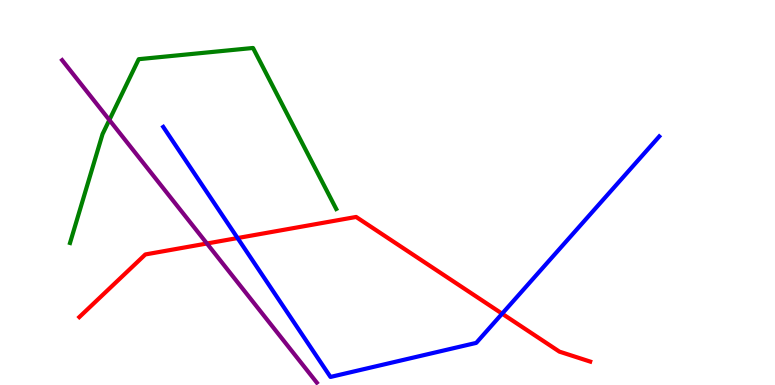[{'lines': ['blue', 'red'], 'intersections': [{'x': 3.07, 'y': 3.82}, {'x': 6.48, 'y': 1.85}]}, {'lines': ['green', 'red'], 'intersections': []}, {'lines': ['purple', 'red'], 'intersections': [{'x': 2.67, 'y': 3.68}]}, {'lines': ['blue', 'green'], 'intersections': []}, {'lines': ['blue', 'purple'], 'intersections': []}, {'lines': ['green', 'purple'], 'intersections': [{'x': 1.41, 'y': 6.88}]}]